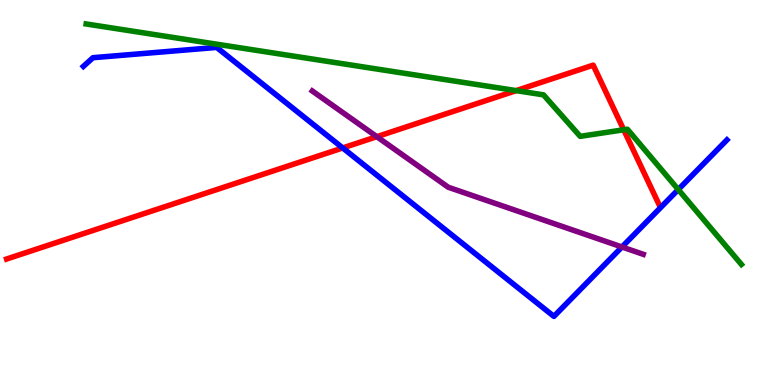[{'lines': ['blue', 'red'], 'intersections': [{'x': 4.42, 'y': 6.16}]}, {'lines': ['green', 'red'], 'intersections': [{'x': 6.66, 'y': 7.65}, {'x': 8.05, 'y': 6.63}]}, {'lines': ['purple', 'red'], 'intersections': [{'x': 4.86, 'y': 6.45}]}, {'lines': ['blue', 'green'], 'intersections': [{'x': 8.75, 'y': 5.08}]}, {'lines': ['blue', 'purple'], 'intersections': [{'x': 8.03, 'y': 3.58}]}, {'lines': ['green', 'purple'], 'intersections': []}]